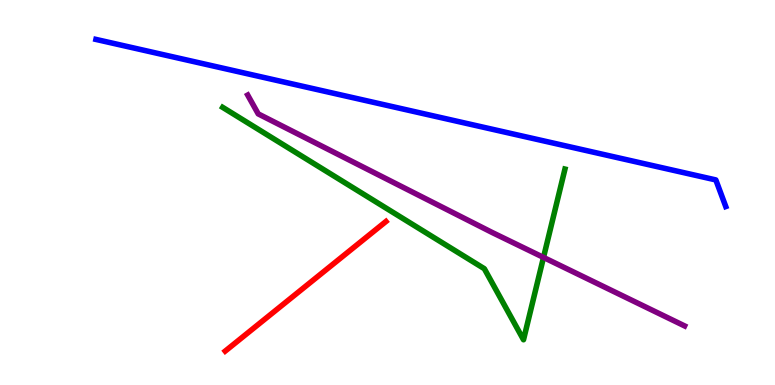[{'lines': ['blue', 'red'], 'intersections': []}, {'lines': ['green', 'red'], 'intersections': []}, {'lines': ['purple', 'red'], 'intersections': []}, {'lines': ['blue', 'green'], 'intersections': []}, {'lines': ['blue', 'purple'], 'intersections': []}, {'lines': ['green', 'purple'], 'intersections': [{'x': 7.01, 'y': 3.31}]}]